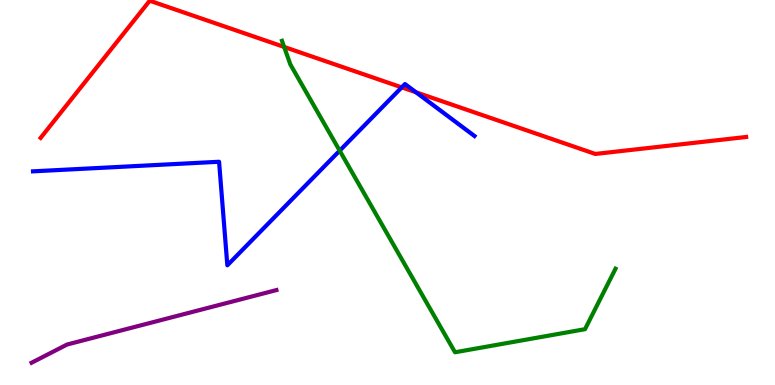[{'lines': ['blue', 'red'], 'intersections': [{'x': 5.18, 'y': 7.73}, {'x': 5.37, 'y': 7.6}]}, {'lines': ['green', 'red'], 'intersections': [{'x': 3.67, 'y': 8.78}]}, {'lines': ['purple', 'red'], 'intersections': []}, {'lines': ['blue', 'green'], 'intersections': [{'x': 4.38, 'y': 6.09}]}, {'lines': ['blue', 'purple'], 'intersections': []}, {'lines': ['green', 'purple'], 'intersections': []}]